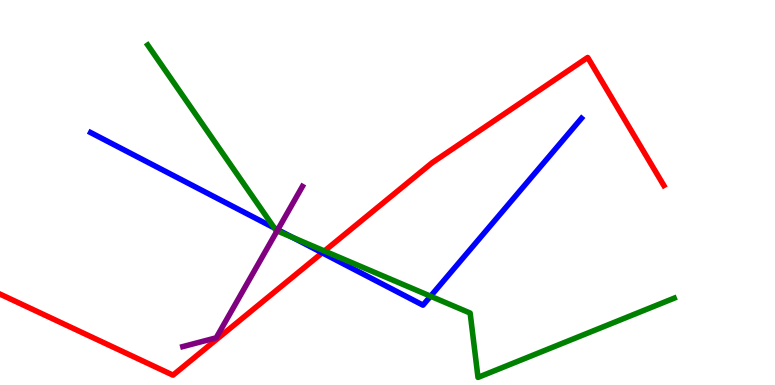[{'lines': ['blue', 'red'], 'intersections': [{'x': 4.16, 'y': 3.43}]}, {'lines': ['green', 'red'], 'intersections': [{'x': 4.19, 'y': 3.48}]}, {'lines': ['purple', 'red'], 'intersections': []}, {'lines': ['blue', 'green'], 'intersections': [{'x': 3.54, 'y': 4.08}, {'x': 3.77, 'y': 3.83}, {'x': 5.56, 'y': 2.31}]}, {'lines': ['blue', 'purple'], 'intersections': [{'x': 3.58, 'y': 4.03}]}, {'lines': ['green', 'purple'], 'intersections': [{'x': 3.58, 'y': 4.0}]}]